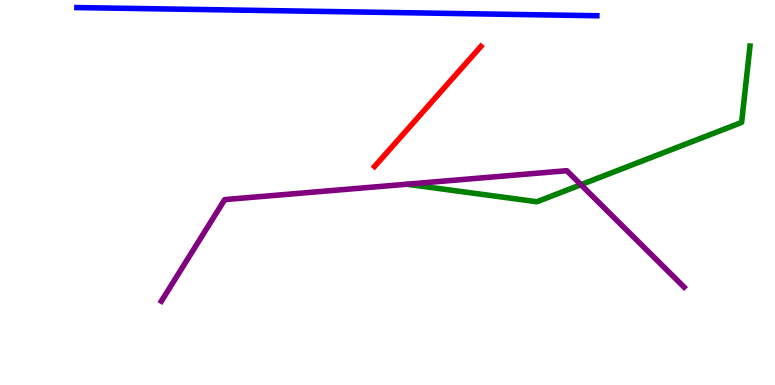[{'lines': ['blue', 'red'], 'intersections': []}, {'lines': ['green', 'red'], 'intersections': []}, {'lines': ['purple', 'red'], 'intersections': []}, {'lines': ['blue', 'green'], 'intersections': []}, {'lines': ['blue', 'purple'], 'intersections': []}, {'lines': ['green', 'purple'], 'intersections': [{'x': 7.5, 'y': 5.2}]}]